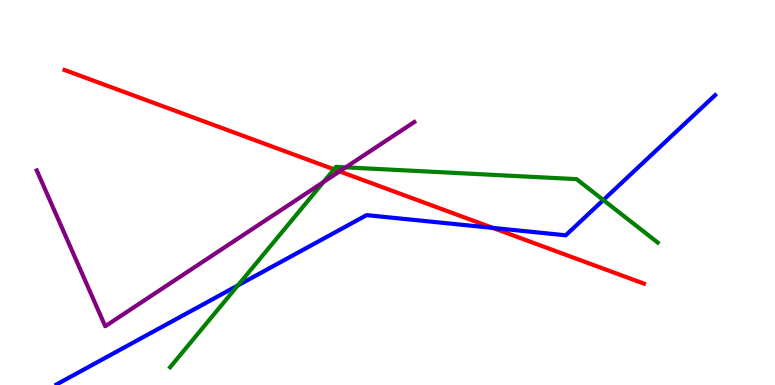[{'lines': ['blue', 'red'], 'intersections': [{'x': 6.36, 'y': 4.08}]}, {'lines': ['green', 'red'], 'intersections': [{'x': 4.31, 'y': 5.6}]}, {'lines': ['purple', 'red'], 'intersections': [{'x': 4.38, 'y': 5.55}]}, {'lines': ['blue', 'green'], 'intersections': [{'x': 3.07, 'y': 2.59}, {'x': 7.78, 'y': 4.8}]}, {'lines': ['blue', 'purple'], 'intersections': []}, {'lines': ['green', 'purple'], 'intersections': [{'x': 4.17, 'y': 5.27}, {'x': 4.46, 'y': 5.65}]}]